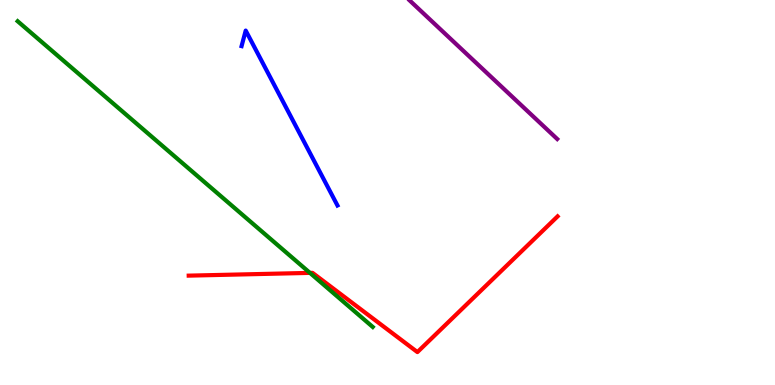[{'lines': ['blue', 'red'], 'intersections': []}, {'lines': ['green', 'red'], 'intersections': [{'x': 4.0, 'y': 2.91}]}, {'lines': ['purple', 'red'], 'intersections': []}, {'lines': ['blue', 'green'], 'intersections': []}, {'lines': ['blue', 'purple'], 'intersections': []}, {'lines': ['green', 'purple'], 'intersections': []}]